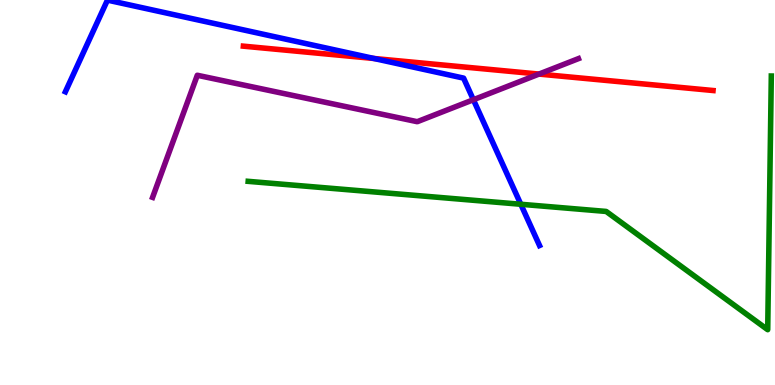[{'lines': ['blue', 'red'], 'intersections': [{'x': 4.83, 'y': 8.48}]}, {'lines': ['green', 'red'], 'intersections': []}, {'lines': ['purple', 'red'], 'intersections': [{'x': 6.95, 'y': 8.08}]}, {'lines': ['blue', 'green'], 'intersections': [{'x': 6.72, 'y': 4.69}]}, {'lines': ['blue', 'purple'], 'intersections': [{'x': 6.11, 'y': 7.41}]}, {'lines': ['green', 'purple'], 'intersections': []}]